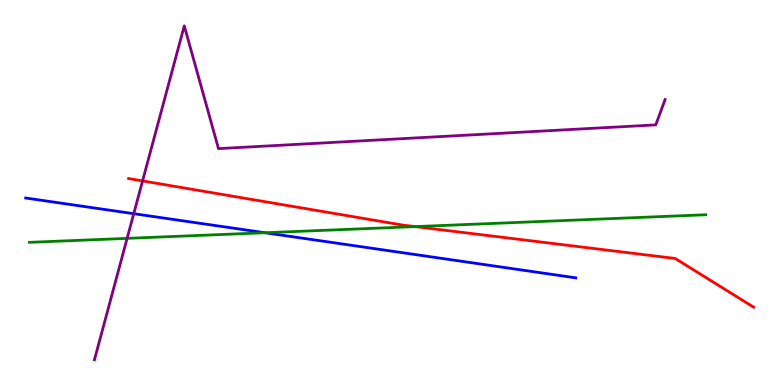[{'lines': ['blue', 'red'], 'intersections': []}, {'lines': ['green', 'red'], 'intersections': [{'x': 5.36, 'y': 4.11}]}, {'lines': ['purple', 'red'], 'intersections': [{'x': 1.84, 'y': 5.3}]}, {'lines': ['blue', 'green'], 'intersections': [{'x': 3.42, 'y': 3.95}]}, {'lines': ['blue', 'purple'], 'intersections': [{'x': 1.73, 'y': 4.45}]}, {'lines': ['green', 'purple'], 'intersections': [{'x': 1.64, 'y': 3.81}]}]